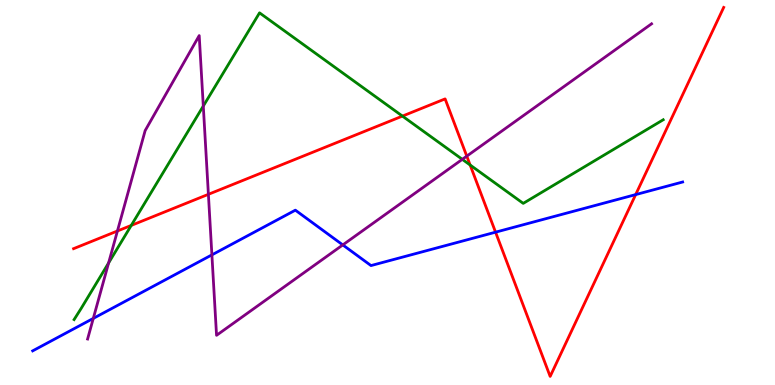[{'lines': ['blue', 'red'], 'intersections': [{'x': 6.39, 'y': 3.97}, {'x': 8.2, 'y': 4.95}]}, {'lines': ['green', 'red'], 'intersections': [{'x': 1.69, 'y': 4.14}, {'x': 5.19, 'y': 6.98}, {'x': 6.07, 'y': 5.71}]}, {'lines': ['purple', 'red'], 'intersections': [{'x': 1.52, 'y': 4.0}, {'x': 2.69, 'y': 4.95}, {'x': 6.02, 'y': 5.94}]}, {'lines': ['blue', 'green'], 'intersections': []}, {'lines': ['blue', 'purple'], 'intersections': [{'x': 1.2, 'y': 1.73}, {'x': 2.73, 'y': 3.38}, {'x': 4.42, 'y': 3.64}]}, {'lines': ['green', 'purple'], 'intersections': [{'x': 1.4, 'y': 3.17}, {'x': 2.62, 'y': 7.25}, {'x': 5.97, 'y': 5.86}]}]